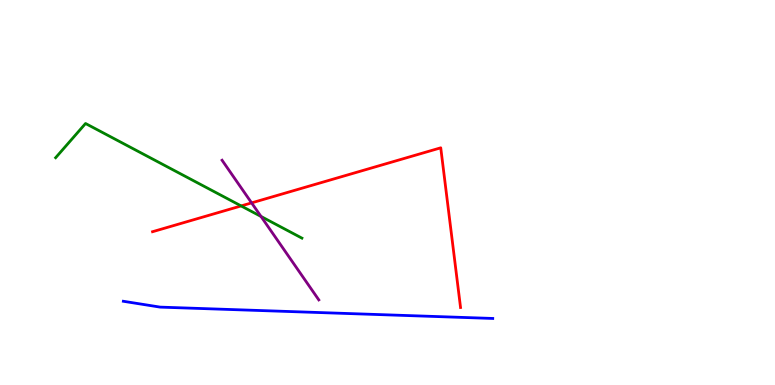[{'lines': ['blue', 'red'], 'intersections': []}, {'lines': ['green', 'red'], 'intersections': [{'x': 3.11, 'y': 4.65}]}, {'lines': ['purple', 'red'], 'intersections': [{'x': 3.25, 'y': 4.73}]}, {'lines': ['blue', 'green'], 'intersections': []}, {'lines': ['blue', 'purple'], 'intersections': []}, {'lines': ['green', 'purple'], 'intersections': [{'x': 3.37, 'y': 4.38}]}]